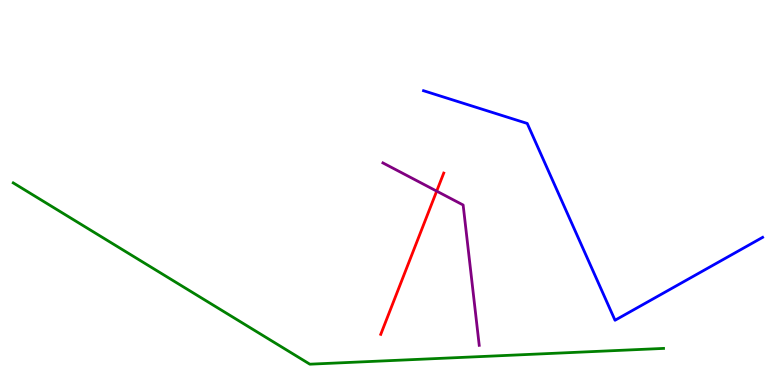[{'lines': ['blue', 'red'], 'intersections': []}, {'lines': ['green', 'red'], 'intersections': []}, {'lines': ['purple', 'red'], 'intersections': [{'x': 5.63, 'y': 5.04}]}, {'lines': ['blue', 'green'], 'intersections': []}, {'lines': ['blue', 'purple'], 'intersections': []}, {'lines': ['green', 'purple'], 'intersections': []}]